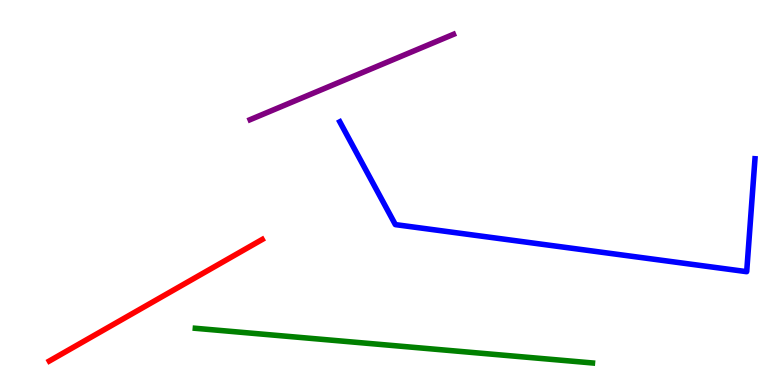[{'lines': ['blue', 'red'], 'intersections': []}, {'lines': ['green', 'red'], 'intersections': []}, {'lines': ['purple', 'red'], 'intersections': []}, {'lines': ['blue', 'green'], 'intersections': []}, {'lines': ['blue', 'purple'], 'intersections': []}, {'lines': ['green', 'purple'], 'intersections': []}]